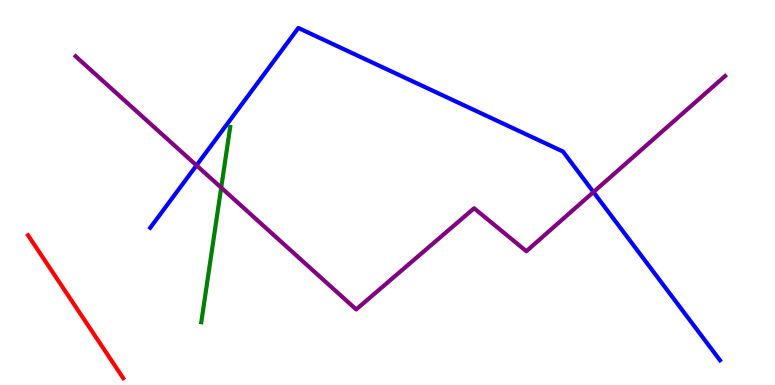[{'lines': ['blue', 'red'], 'intersections': []}, {'lines': ['green', 'red'], 'intersections': []}, {'lines': ['purple', 'red'], 'intersections': []}, {'lines': ['blue', 'green'], 'intersections': []}, {'lines': ['blue', 'purple'], 'intersections': [{'x': 2.54, 'y': 5.7}, {'x': 7.66, 'y': 5.01}]}, {'lines': ['green', 'purple'], 'intersections': [{'x': 2.85, 'y': 5.13}]}]